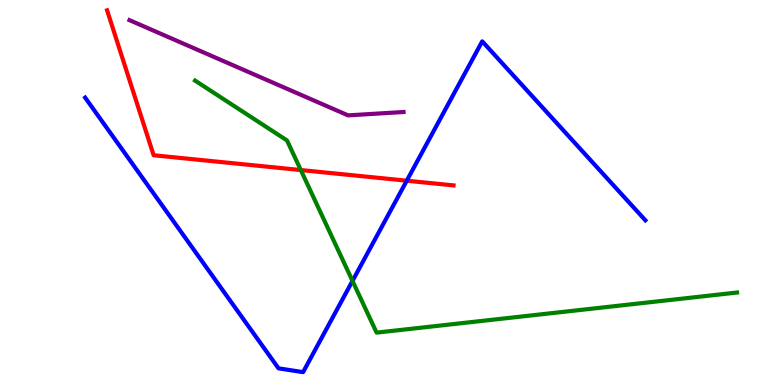[{'lines': ['blue', 'red'], 'intersections': [{'x': 5.25, 'y': 5.31}]}, {'lines': ['green', 'red'], 'intersections': [{'x': 3.88, 'y': 5.58}]}, {'lines': ['purple', 'red'], 'intersections': []}, {'lines': ['blue', 'green'], 'intersections': [{'x': 4.55, 'y': 2.7}]}, {'lines': ['blue', 'purple'], 'intersections': []}, {'lines': ['green', 'purple'], 'intersections': []}]